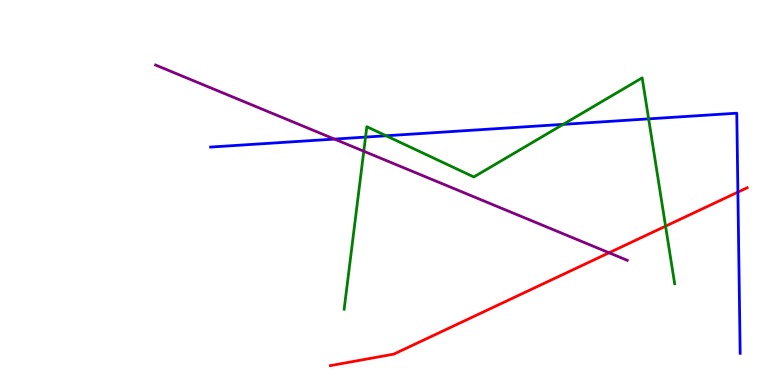[{'lines': ['blue', 'red'], 'intersections': [{'x': 9.52, 'y': 5.01}]}, {'lines': ['green', 'red'], 'intersections': [{'x': 8.59, 'y': 4.13}]}, {'lines': ['purple', 'red'], 'intersections': [{'x': 7.86, 'y': 3.43}]}, {'lines': ['blue', 'green'], 'intersections': [{'x': 4.72, 'y': 6.44}, {'x': 4.98, 'y': 6.47}, {'x': 7.27, 'y': 6.77}, {'x': 8.37, 'y': 6.91}]}, {'lines': ['blue', 'purple'], 'intersections': [{'x': 4.32, 'y': 6.39}]}, {'lines': ['green', 'purple'], 'intersections': [{'x': 4.69, 'y': 6.07}]}]